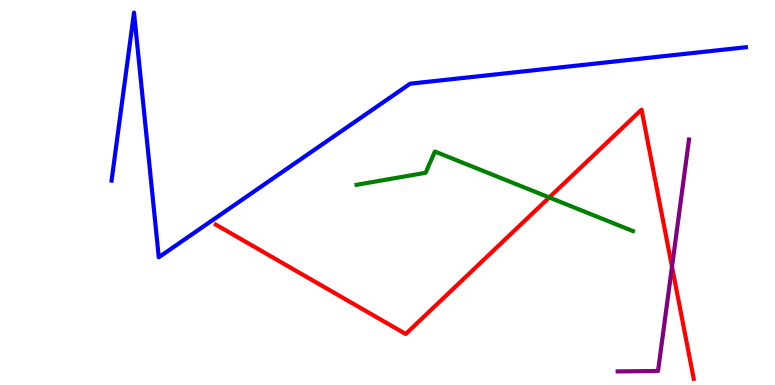[{'lines': ['blue', 'red'], 'intersections': []}, {'lines': ['green', 'red'], 'intersections': [{'x': 7.09, 'y': 4.87}]}, {'lines': ['purple', 'red'], 'intersections': [{'x': 8.67, 'y': 3.07}]}, {'lines': ['blue', 'green'], 'intersections': []}, {'lines': ['blue', 'purple'], 'intersections': []}, {'lines': ['green', 'purple'], 'intersections': []}]